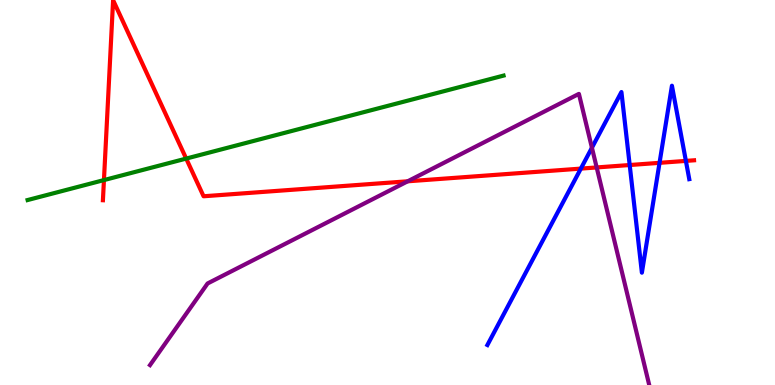[{'lines': ['blue', 'red'], 'intersections': [{'x': 7.49, 'y': 5.62}, {'x': 8.13, 'y': 5.71}, {'x': 8.51, 'y': 5.77}, {'x': 8.85, 'y': 5.82}]}, {'lines': ['green', 'red'], 'intersections': [{'x': 1.34, 'y': 5.32}, {'x': 2.4, 'y': 5.88}]}, {'lines': ['purple', 'red'], 'intersections': [{'x': 5.26, 'y': 5.29}, {'x': 7.7, 'y': 5.65}]}, {'lines': ['blue', 'green'], 'intersections': []}, {'lines': ['blue', 'purple'], 'intersections': [{'x': 7.64, 'y': 6.16}]}, {'lines': ['green', 'purple'], 'intersections': []}]